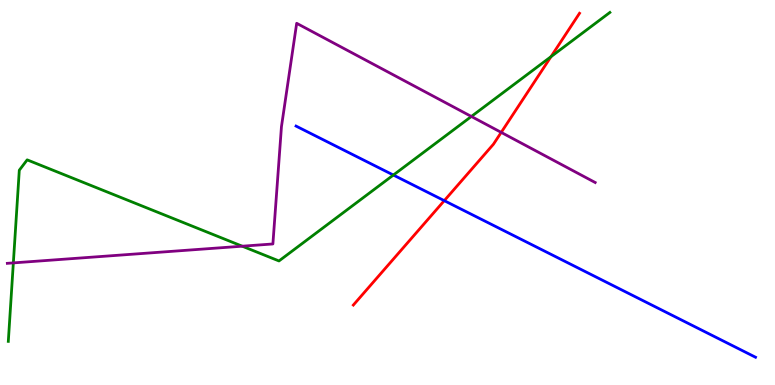[{'lines': ['blue', 'red'], 'intersections': [{'x': 5.73, 'y': 4.79}]}, {'lines': ['green', 'red'], 'intersections': [{'x': 7.11, 'y': 8.53}]}, {'lines': ['purple', 'red'], 'intersections': [{'x': 6.47, 'y': 6.56}]}, {'lines': ['blue', 'green'], 'intersections': [{'x': 5.08, 'y': 5.45}]}, {'lines': ['blue', 'purple'], 'intersections': []}, {'lines': ['green', 'purple'], 'intersections': [{'x': 0.172, 'y': 3.17}, {'x': 3.13, 'y': 3.61}, {'x': 6.08, 'y': 6.97}]}]